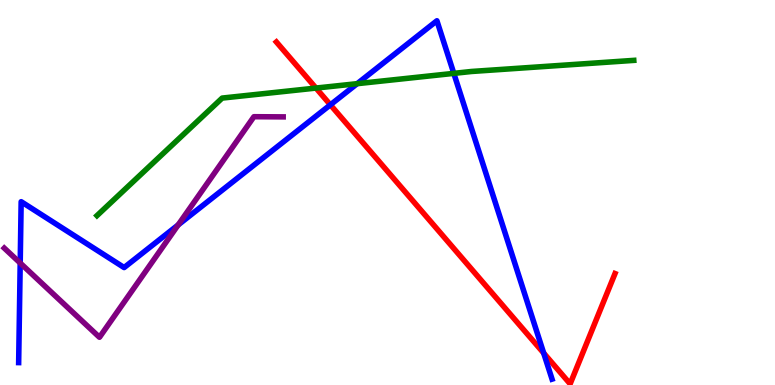[{'lines': ['blue', 'red'], 'intersections': [{'x': 4.26, 'y': 7.28}, {'x': 7.02, 'y': 0.829}]}, {'lines': ['green', 'red'], 'intersections': [{'x': 4.08, 'y': 7.71}]}, {'lines': ['purple', 'red'], 'intersections': []}, {'lines': ['blue', 'green'], 'intersections': [{'x': 4.61, 'y': 7.83}, {'x': 5.86, 'y': 8.09}]}, {'lines': ['blue', 'purple'], 'intersections': [{'x': 0.261, 'y': 3.17}, {'x': 2.3, 'y': 4.16}]}, {'lines': ['green', 'purple'], 'intersections': []}]